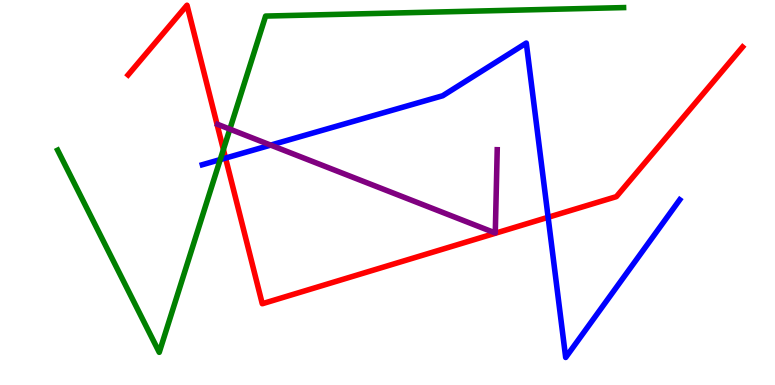[{'lines': ['blue', 'red'], 'intersections': [{'x': 2.91, 'y': 5.89}, {'x': 7.07, 'y': 4.36}]}, {'lines': ['green', 'red'], 'intersections': [{'x': 2.88, 'y': 6.12}]}, {'lines': ['purple', 'red'], 'intersections': []}, {'lines': ['blue', 'green'], 'intersections': [{'x': 2.84, 'y': 5.85}]}, {'lines': ['blue', 'purple'], 'intersections': [{'x': 3.49, 'y': 6.23}]}, {'lines': ['green', 'purple'], 'intersections': [{'x': 2.97, 'y': 6.65}]}]